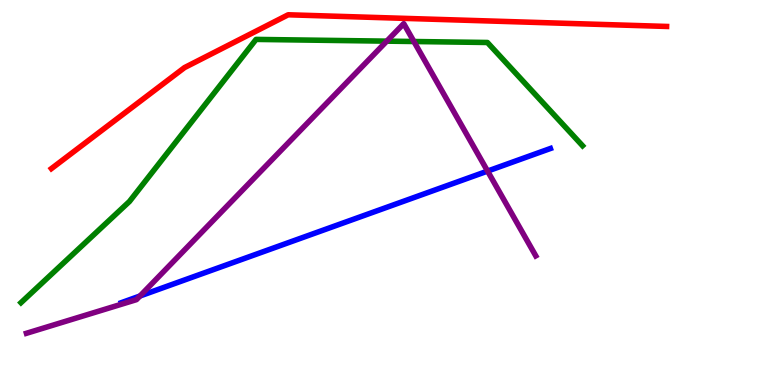[{'lines': ['blue', 'red'], 'intersections': []}, {'lines': ['green', 'red'], 'intersections': []}, {'lines': ['purple', 'red'], 'intersections': []}, {'lines': ['blue', 'green'], 'intersections': []}, {'lines': ['blue', 'purple'], 'intersections': [{'x': 1.81, 'y': 2.31}, {'x': 6.29, 'y': 5.56}]}, {'lines': ['green', 'purple'], 'intersections': [{'x': 4.99, 'y': 8.93}, {'x': 5.34, 'y': 8.92}]}]